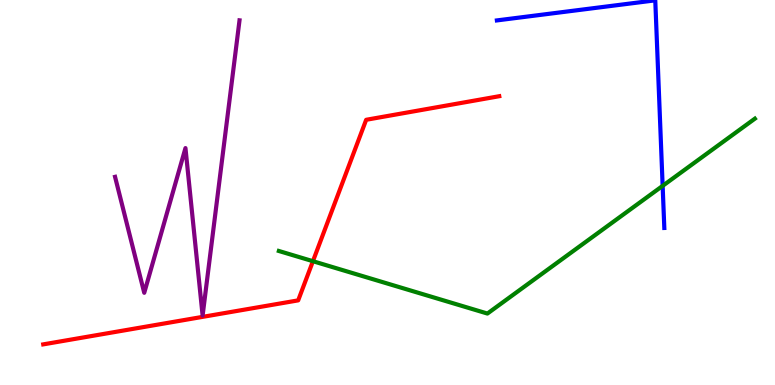[{'lines': ['blue', 'red'], 'intersections': []}, {'lines': ['green', 'red'], 'intersections': [{'x': 4.04, 'y': 3.22}]}, {'lines': ['purple', 'red'], 'intersections': []}, {'lines': ['blue', 'green'], 'intersections': [{'x': 8.55, 'y': 5.17}]}, {'lines': ['blue', 'purple'], 'intersections': []}, {'lines': ['green', 'purple'], 'intersections': []}]